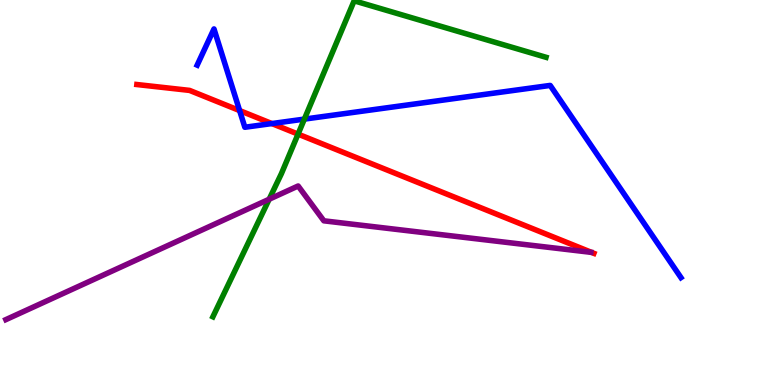[{'lines': ['blue', 'red'], 'intersections': [{'x': 3.09, 'y': 7.13}, {'x': 3.51, 'y': 6.79}]}, {'lines': ['green', 'red'], 'intersections': [{'x': 3.85, 'y': 6.52}]}, {'lines': ['purple', 'red'], 'intersections': []}, {'lines': ['blue', 'green'], 'intersections': [{'x': 3.93, 'y': 6.91}]}, {'lines': ['blue', 'purple'], 'intersections': []}, {'lines': ['green', 'purple'], 'intersections': [{'x': 3.47, 'y': 4.83}]}]